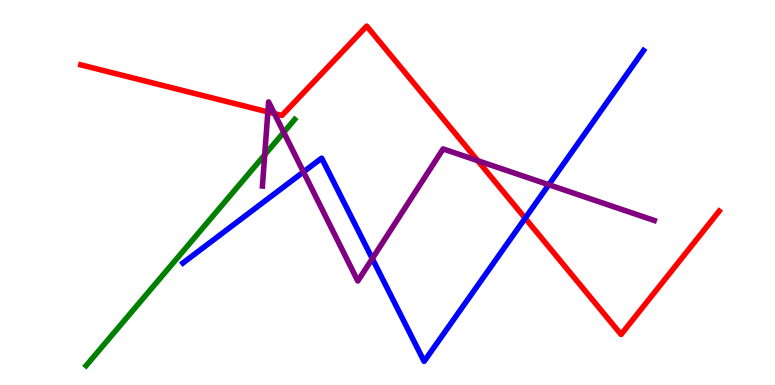[{'lines': ['blue', 'red'], 'intersections': [{'x': 6.78, 'y': 4.33}]}, {'lines': ['green', 'red'], 'intersections': []}, {'lines': ['purple', 'red'], 'intersections': [{'x': 3.46, 'y': 7.09}, {'x': 3.54, 'y': 7.05}, {'x': 6.16, 'y': 5.83}]}, {'lines': ['blue', 'green'], 'intersections': []}, {'lines': ['blue', 'purple'], 'intersections': [{'x': 3.92, 'y': 5.53}, {'x': 4.8, 'y': 3.28}, {'x': 7.08, 'y': 5.2}]}, {'lines': ['green', 'purple'], 'intersections': [{'x': 3.42, 'y': 5.98}, {'x': 3.66, 'y': 6.56}]}]